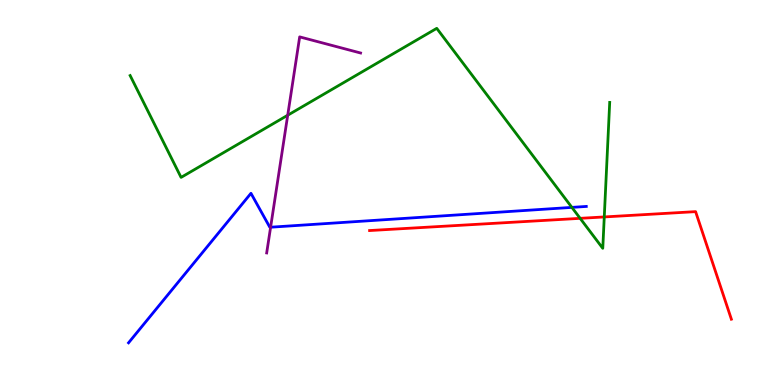[{'lines': ['blue', 'red'], 'intersections': []}, {'lines': ['green', 'red'], 'intersections': [{'x': 7.49, 'y': 4.33}, {'x': 7.8, 'y': 4.37}]}, {'lines': ['purple', 'red'], 'intersections': []}, {'lines': ['blue', 'green'], 'intersections': [{'x': 7.38, 'y': 4.61}]}, {'lines': ['blue', 'purple'], 'intersections': [{'x': 3.49, 'y': 4.1}]}, {'lines': ['green', 'purple'], 'intersections': [{'x': 3.71, 'y': 7.01}]}]